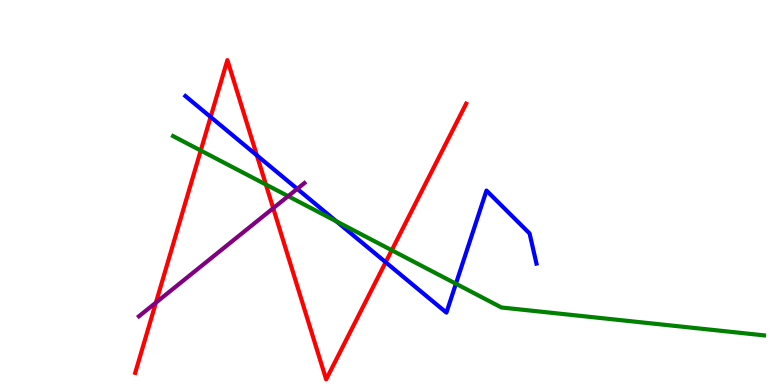[{'lines': ['blue', 'red'], 'intersections': [{'x': 2.72, 'y': 6.96}, {'x': 3.31, 'y': 5.97}, {'x': 4.98, 'y': 3.19}]}, {'lines': ['green', 'red'], 'intersections': [{'x': 2.59, 'y': 6.09}, {'x': 3.43, 'y': 5.21}, {'x': 5.05, 'y': 3.5}]}, {'lines': ['purple', 'red'], 'intersections': [{'x': 2.01, 'y': 2.14}, {'x': 3.53, 'y': 4.59}]}, {'lines': ['blue', 'green'], 'intersections': [{'x': 4.34, 'y': 4.25}, {'x': 5.88, 'y': 2.63}]}, {'lines': ['blue', 'purple'], 'intersections': [{'x': 3.84, 'y': 5.09}]}, {'lines': ['green', 'purple'], 'intersections': [{'x': 3.72, 'y': 4.9}]}]